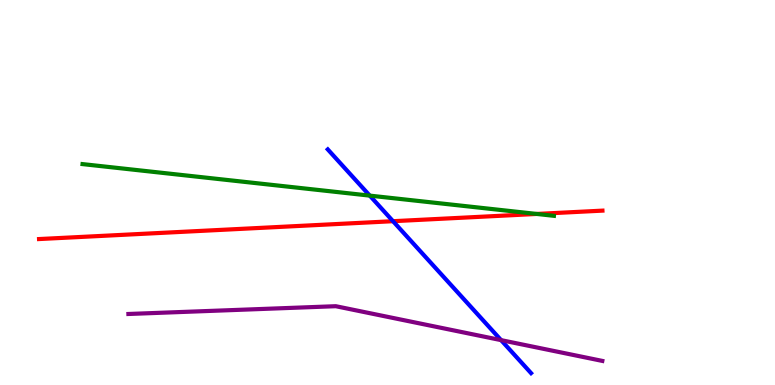[{'lines': ['blue', 'red'], 'intersections': [{'x': 5.07, 'y': 4.25}]}, {'lines': ['green', 'red'], 'intersections': [{'x': 6.93, 'y': 4.44}]}, {'lines': ['purple', 'red'], 'intersections': []}, {'lines': ['blue', 'green'], 'intersections': [{'x': 4.77, 'y': 4.92}]}, {'lines': ['blue', 'purple'], 'intersections': [{'x': 6.47, 'y': 1.17}]}, {'lines': ['green', 'purple'], 'intersections': []}]